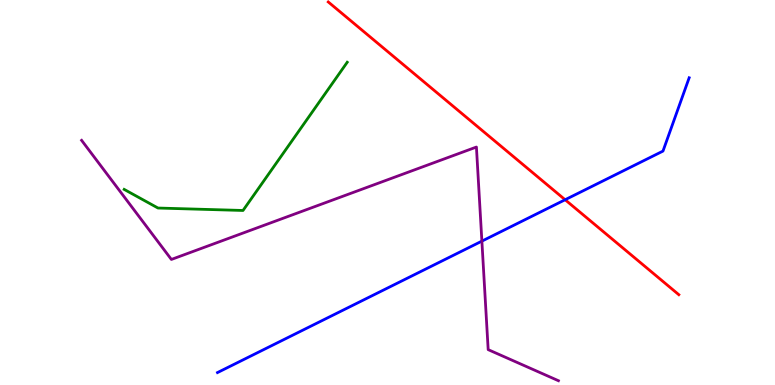[{'lines': ['blue', 'red'], 'intersections': [{'x': 7.29, 'y': 4.81}]}, {'lines': ['green', 'red'], 'intersections': []}, {'lines': ['purple', 'red'], 'intersections': []}, {'lines': ['blue', 'green'], 'intersections': []}, {'lines': ['blue', 'purple'], 'intersections': [{'x': 6.22, 'y': 3.74}]}, {'lines': ['green', 'purple'], 'intersections': []}]